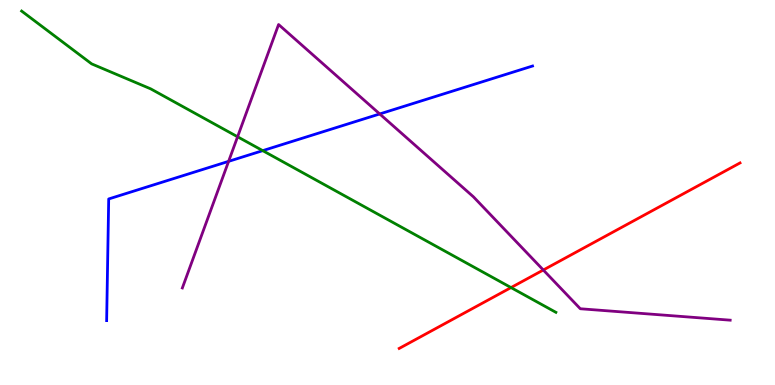[{'lines': ['blue', 'red'], 'intersections': []}, {'lines': ['green', 'red'], 'intersections': [{'x': 6.59, 'y': 2.53}]}, {'lines': ['purple', 'red'], 'intersections': [{'x': 7.01, 'y': 2.99}]}, {'lines': ['blue', 'green'], 'intersections': [{'x': 3.39, 'y': 6.09}]}, {'lines': ['blue', 'purple'], 'intersections': [{'x': 2.95, 'y': 5.81}, {'x': 4.9, 'y': 7.04}]}, {'lines': ['green', 'purple'], 'intersections': [{'x': 3.07, 'y': 6.45}]}]